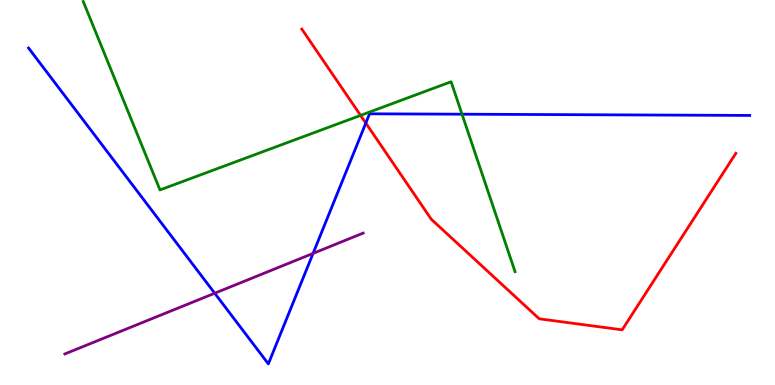[{'lines': ['blue', 'red'], 'intersections': [{'x': 4.72, 'y': 6.8}]}, {'lines': ['green', 'red'], 'intersections': [{'x': 4.65, 'y': 7.0}]}, {'lines': ['purple', 'red'], 'intersections': []}, {'lines': ['blue', 'green'], 'intersections': [{'x': 5.96, 'y': 7.03}]}, {'lines': ['blue', 'purple'], 'intersections': [{'x': 2.77, 'y': 2.38}, {'x': 4.04, 'y': 3.42}]}, {'lines': ['green', 'purple'], 'intersections': []}]